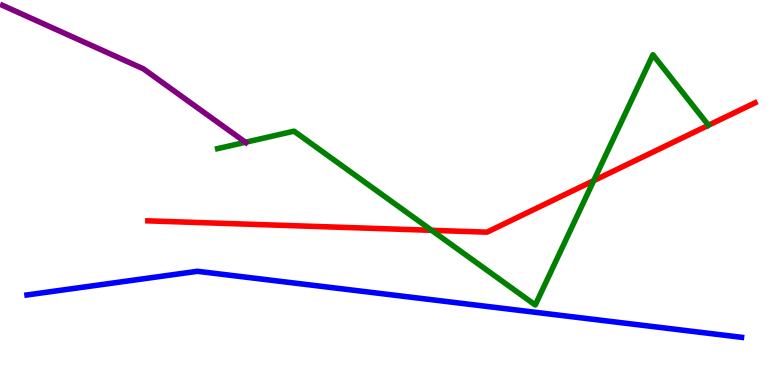[{'lines': ['blue', 'red'], 'intersections': []}, {'lines': ['green', 'red'], 'intersections': [{'x': 5.57, 'y': 4.02}, {'x': 7.66, 'y': 5.31}]}, {'lines': ['purple', 'red'], 'intersections': []}, {'lines': ['blue', 'green'], 'intersections': []}, {'lines': ['blue', 'purple'], 'intersections': []}, {'lines': ['green', 'purple'], 'intersections': [{'x': 3.17, 'y': 6.3}]}]